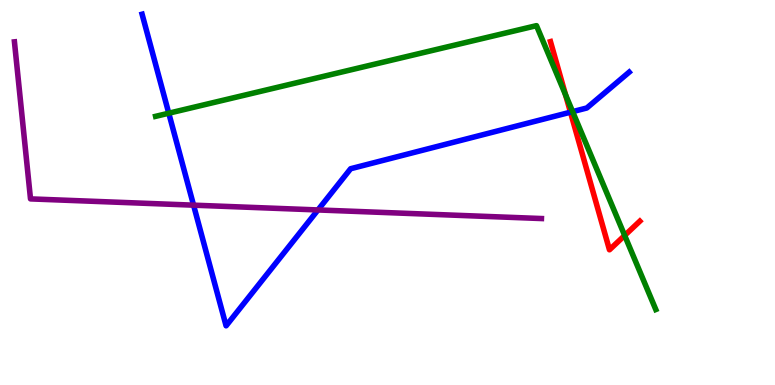[{'lines': ['blue', 'red'], 'intersections': [{'x': 7.36, 'y': 7.09}]}, {'lines': ['green', 'red'], 'intersections': [{'x': 7.3, 'y': 7.54}, {'x': 8.06, 'y': 3.88}]}, {'lines': ['purple', 'red'], 'intersections': []}, {'lines': ['blue', 'green'], 'intersections': [{'x': 2.18, 'y': 7.06}, {'x': 7.39, 'y': 7.1}]}, {'lines': ['blue', 'purple'], 'intersections': [{'x': 2.5, 'y': 4.67}, {'x': 4.1, 'y': 4.55}]}, {'lines': ['green', 'purple'], 'intersections': []}]